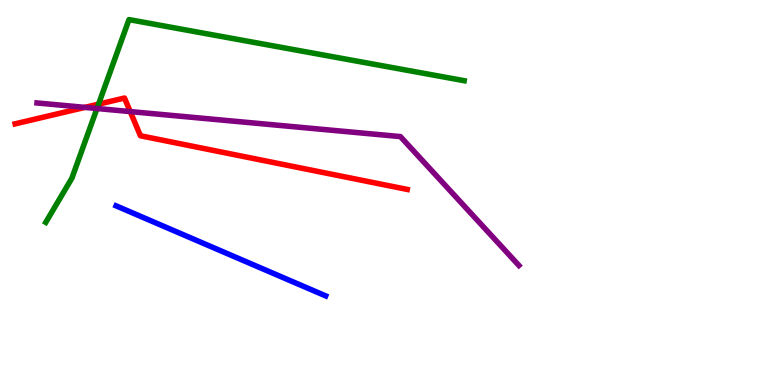[{'lines': ['blue', 'red'], 'intersections': []}, {'lines': ['green', 'red'], 'intersections': [{'x': 1.27, 'y': 7.29}]}, {'lines': ['purple', 'red'], 'intersections': [{'x': 1.1, 'y': 7.21}, {'x': 1.68, 'y': 7.1}]}, {'lines': ['blue', 'green'], 'intersections': []}, {'lines': ['blue', 'purple'], 'intersections': []}, {'lines': ['green', 'purple'], 'intersections': [{'x': 1.25, 'y': 7.18}]}]